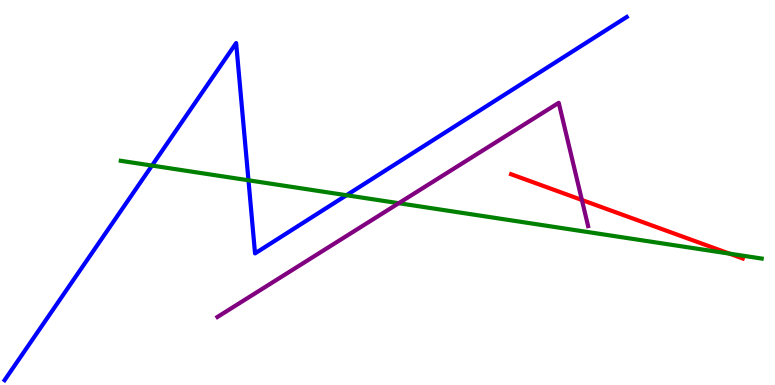[{'lines': ['blue', 'red'], 'intersections': []}, {'lines': ['green', 'red'], 'intersections': [{'x': 9.41, 'y': 3.41}]}, {'lines': ['purple', 'red'], 'intersections': [{'x': 7.51, 'y': 4.81}]}, {'lines': ['blue', 'green'], 'intersections': [{'x': 1.96, 'y': 5.7}, {'x': 3.21, 'y': 5.32}, {'x': 4.47, 'y': 4.93}]}, {'lines': ['blue', 'purple'], 'intersections': []}, {'lines': ['green', 'purple'], 'intersections': [{'x': 5.15, 'y': 4.72}]}]